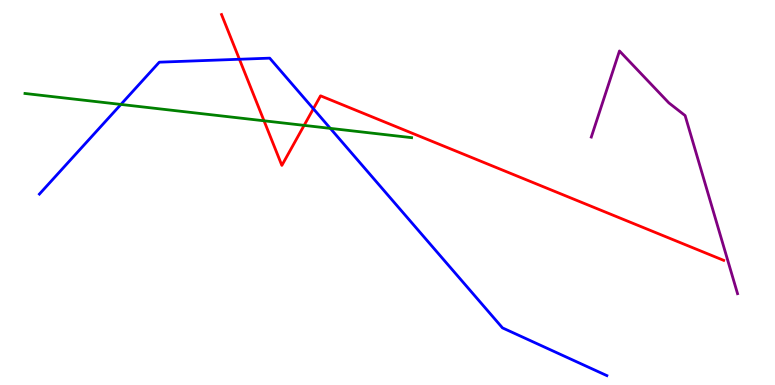[{'lines': ['blue', 'red'], 'intersections': [{'x': 3.09, 'y': 8.46}, {'x': 4.04, 'y': 7.18}]}, {'lines': ['green', 'red'], 'intersections': [{'x': 3.41, 'y': 6.86}, {'x': 3.92, 'y': 6.74}]}, {'lines': ['purple', 'red'], 'intersections': []}, {'lines': ['blue', 'green'], 'intersections': [{'x': 1.56, 'y': 7.29}, {'x': 4.26, 'y': 6.67}]}, {'lines': ['blue', 'purple'], 'intersections': []}, {'lines': ['green', 'purple'], 'intersections': []}]